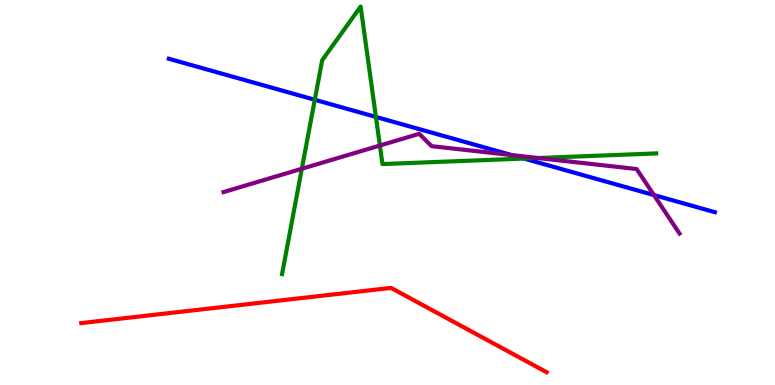[{'lines': ['blue', 'red'], 'intersections': []}, {'lines': ['green', 'red'], 'intersections': []}, {'lines': ['purple', 'red'], 'intersections': []}, {'lines': ['blue', 'green'], 'intersections': [{'x': 4.06, 'y': 7.41}, {'x': 4.85, 'y': 6.96}, {'x': 6.76, 'y': 5.88}]}, {'lines': ['blue', 'purple'], 'intersections': [{'x': 6.6, 'y': 5.97}, {'x': 8.44, 'y': 4.93}]}, {'lines': ['green', 'purple'], 'intersections': [{'x': 3.89, 'y': 5.62}, {'x': 4.9, 'y': 6.22}, {'x': 6.94, 'y': 5.9}]}]